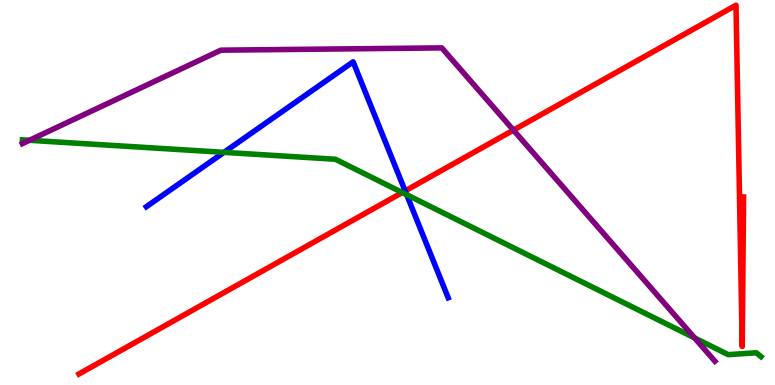[{'lines': ['blue', 'red'], 'intersections': [{'x': 5.23, 'y': 5.04}]}, {'lines': ['green', 'red'], 'intersections': [{'x': 5.19, 'y': 5.0}]}, {'lines': ['purple', 'red'], 'intersections': [{'x': 6.63, 'y': 6.62}]}, {'lines': ['blue', 'green'], 'intersections': [{'x': 2.89, 'y': 6.04}, {'x': 5.25, 'y': 4.94}]}, {'lines': ['blue', 'purple'], 'intersections': []}, {'lines': ['green', 'purple'], 'intersections': [{'x': 0.38, 'y': 6.36}, {'x': 8.96, 'y': 1.22}]}]